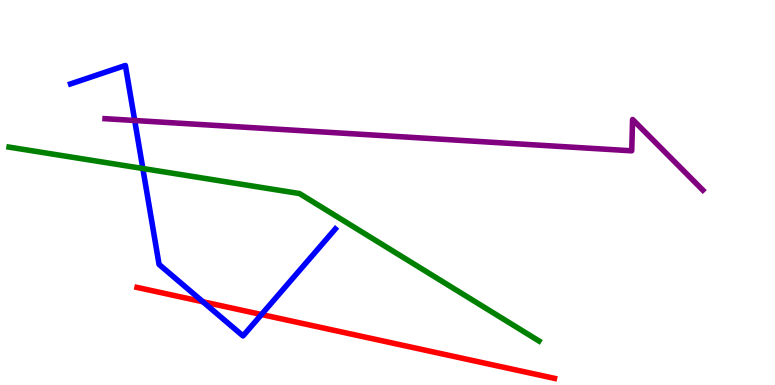[{'lines': ['blue', 'red'], 'intersections': [{'x': 2.62, 'y': 2.16}, {'x': 3.37, 'y': 1.83}]}, {'lines': ['green', 'red'], 'intersections': []}, {'lines': ['purple', 'red'], 'intersections': []}, {'lines': ['blue', 'green'], 'intersections': [{'x': 1.84, 'y': 5.62}]}, {'lines': ['blue', 'purple'], 'intersections': [{'x': 1.74, 'y': 6.87}]}, {'lines': ['green', 'purple'], 'intersections': []}]